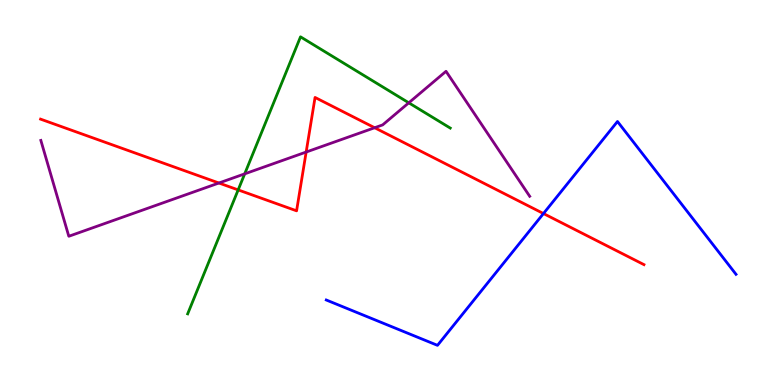[{'lines': ['blue', 'red'], 'intersections': [{'x': 7.01, 'y': 4.45}]}, {'lines': ['green', 'red'], 'intersections': [{'x': 3.07, 'y': 5.07}]}, {'lines': ['purple', 'red'], 'intersections': [{'x': 2.82, 'y': 5.25}, {'x': 3.95, 'y': 6.05}, {'x': 4.83, 'y': 6.68}]}, {'lines': ['blue', 'green'], 'intersections': []}, {'lines': ['blue', 'purple'], 'intersections': []}, {'lines': ['green', 'purple'], 'intersections': [{'x': 3.16, 'y': 5.48}, {'x': 5.27, 'y': 7.33}]}]